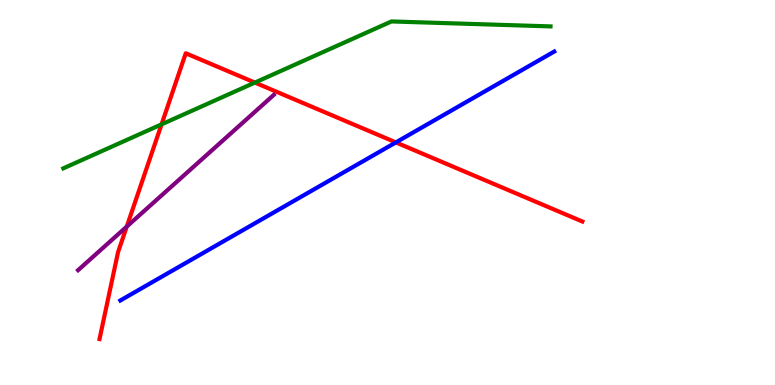[{'lines': ['blue', 'red'], 'intersections': [{'x': 5.11, 'y': 6.3}]}, {'lines': ['green', 'red'], 'intersections': [{'x': 2.08, 'y': 6.77}, {'x': 3.29, 'y': 7.86}]}, {'lines': ['purple', 'red'], 'intersections': [{'x': 1.64, 'y': 4.11}]}, {'lines': ['blue', 'green'], 'intersections': []}, {'lines': ['blue', 'purple'], 'intersections': []}, {'lines': ['green', 'purple'], 'intersections': []}]